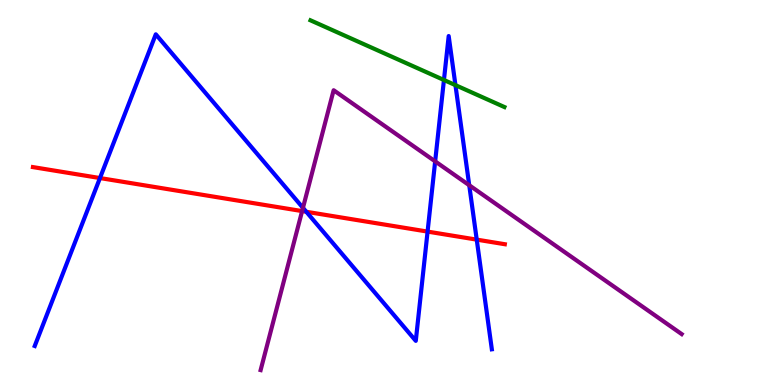[{'lines': ['blue', 'red'], 'intersections': [{'x': 1.29, 'y': 5.38}, {'x': 3.95, 'y': 4.5}, {'x': 5.52, 'y': 3.98}, {'x': 6.15, 'y': 3.78}]}, {'lines': ['green', 'red'], 'intersections': []}, {'lines': ['purple', 'red'], 'intersections': [{'x': 3.9, 'y': 4.52}]}, {'lines': ['blue', 'green'], 'intersections': [{'x': 5.73, 'y': 7.92}, {'x': 5.88, 'y': 7.79}]}, {'lines': ['blue', 'purple'], 'intersections': [{'x': 3.91, 'y': 4.6}, {'x': 5.61, 'y': 5.81}, {'x': 6.05, 'y': 5.19}]}, {'lines': ['green', 'purple'], 'intersections': []}]